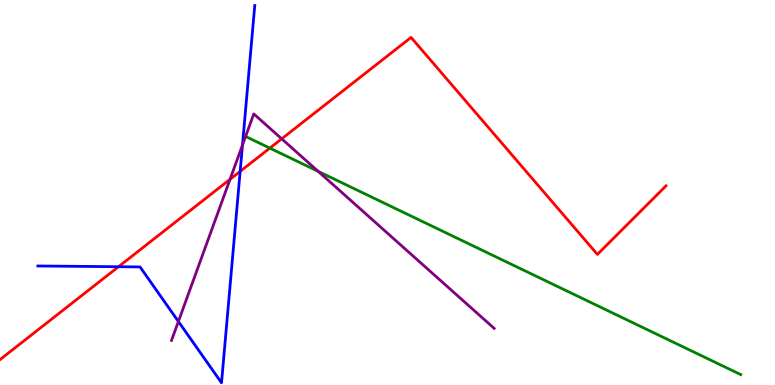[{'lines': ['blue', 'red'], 'intersections': [{'x': 1.53, 'y': 3.07}, {'x': 3.1, 'y': 5.55}]}, {'lines': ['green', 'red'], 'intersections': [{'x': 3.48, 'y': 6.15}]}, {'lines': ['purple', 'red'], 'intersections': [{'x': 2.97, 'y': 5.34}, {'x': 3.63, 'y': 6.39}]}, {'lines': ['blue', 'green'], 'intersections': []}, {'lines': ['blue', 'purple'], 'intersections': [{'x': 2.3, 'y': 1.65}, {'x': 3.13, 'y': 6.23}]}, {'lines': ['green', 'purple'], 'intersections': [{'x': 4.11, 'y': 5.55}]}]